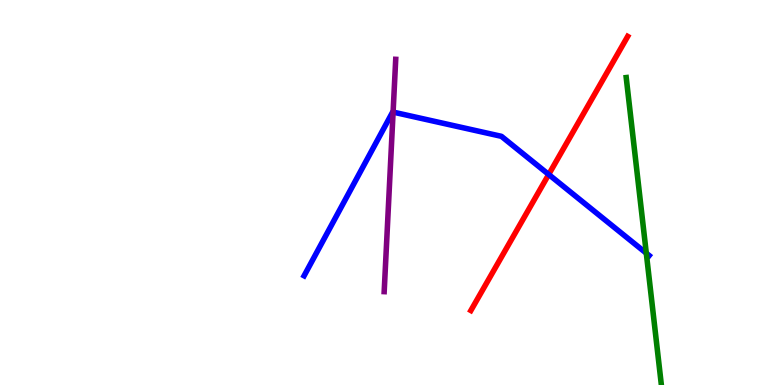[{'lines': ['blue', 'red'], 'intersections': [{'x': 7.08, 'y': 5.47}]}, {'lines': ['green', 'red'], 'intersections': []}, {'lines': ['purple', 'red'], 'intersections': []}, {'lines': ['blue', 'green'], 'intersections': [{'x': 8.34, 'y': 3.42}]}, {'lines': ['blue', 'purple'], 'intersections': [{'x': 5.07, 'y': 7.09}]}, {'lines': ['green', 'purple'], 'intersections': []}]